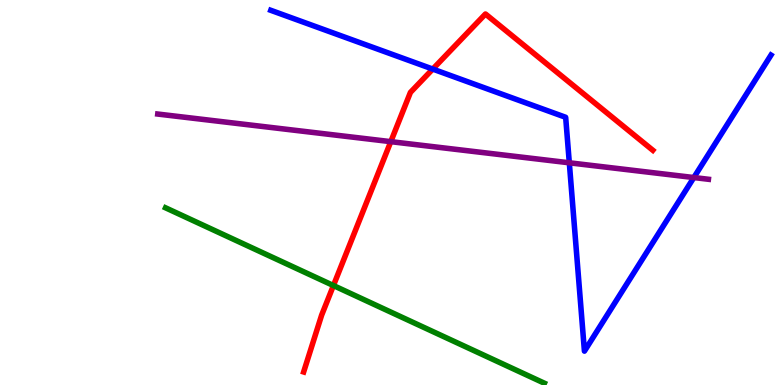[{'lines': ['blue', 'red'], 'intersections': [{'x': 5.58, 'y': 8.21}]}, {'lines': ['green', 'red'], 'intersections': [{'x': 4.3, 'y': 2.58}]}, {'lines': ['purple', 'red'], 'intersections': [{'x': 5.04, 'y': 6.32}]}, {'lines': ['blue', 'green'], 'intersections': []}, {'lines': ['blue', 'purple'], 'intersections': [{'x': 7.35, 'y': 5.77}, {'x': 8.95, 'y': 5.39}]}, {'lines': ['green', 'purple'], 'intersections': []}]